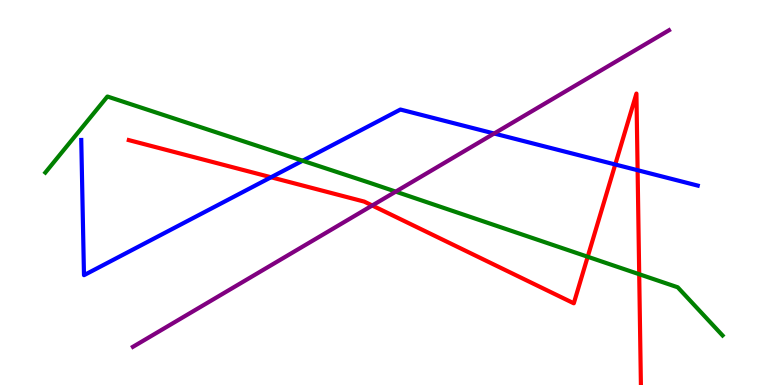[{'lines': ['blue', 'red'], 'intersections': [{'x': 3.5, 'y': 5.4}, {'x': 7.94, 'y': 5.73}, {'x': 8.23, 'y': 5.58}]}, {'lines': ['green', 'red'], 'intersections': [{'x': 7.58, 'y': 3.33}, {'x': 8.25, 'y': 2.88}]}, {'lines': ['purple', 'red'], 'intersections': [{'x': 4.8, 'y': 4.66}]}, {'lines': ['blue', 'green'], 'intersections': [{'x': 3.9, 'y': 5.83}]}, {'lines': ['blue', 'purple'], 'intersections': [{'x': 6.38, 'y': 6.53}]}, {'lines': ['green', 'purple'], 'intersections': [{'x': 5.11, 'y': 5.02}]}]